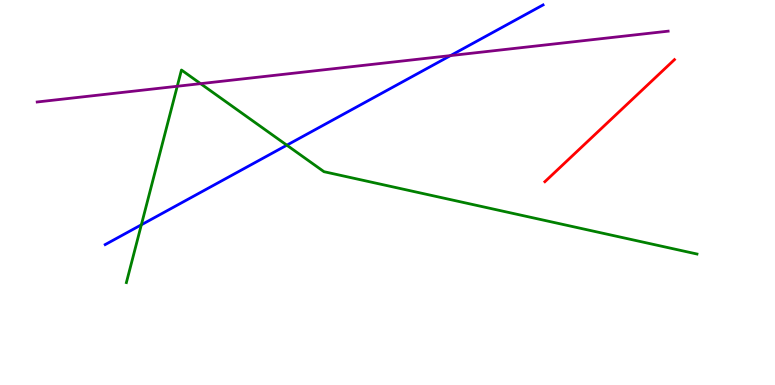[{'lines': ['blue', 'red'], 'intersections': []}, {'lines': ['green', 'red'], 'intersections': []}, {'lines': ['purple', 'red'], 'intersections': []}, {'lines': ['blue', 'green'], 'intersections': [{'x': 1.82, 'y': 4.16}, {'x': 3.7, 'y': 6.23}]}, {'lines': ['blue', 'purple'], 'intersections': [{'x': 5.81, 'y': 8.56}]}, {'lines': ['green', 'purple'], 'intersections': [{'x': 2.29, 'y': 7.76}, {'x': 2.59, 'y': 7.83}]}]